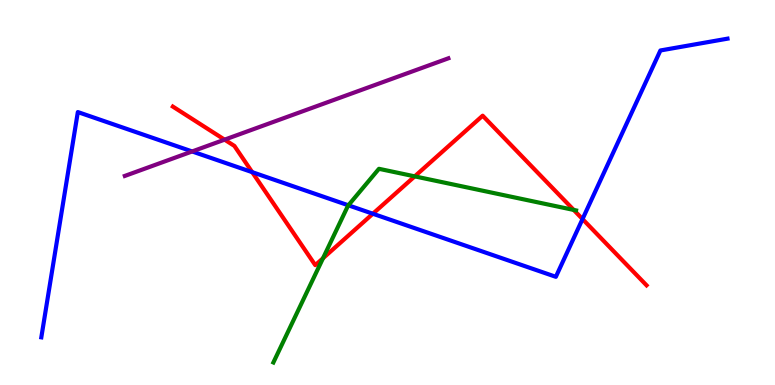[{'lines': ['blue', 'red'], 'intersections': [{'x': 3.25, 'y': 5.53}, {'x': 4.81, 'y': 4.45}, {'x': 7.52, 'y': 4.31}]}, {'lines': ['green', 'red'], 'intersections': [{'x': 4.17, 'y': 3.29}, {'x': 5.35, 'y': 5.42}, {'x': 7.4, 'y': 4.55}]}, {'lines': ['purple', 'red'], 'intersections': [{'x': 2.9, 'y': 6.37}]}, {'lines': ['blue', 'green'], 'intersections': [{'x': 4.49, 'y': 4.67}]}, {'lines': ['blue', 'purple'], 'intersections': [{'x': 2.48, 'y': 6.07}]}, {'lines': ['green', 'purple'], 'intersections': []}]